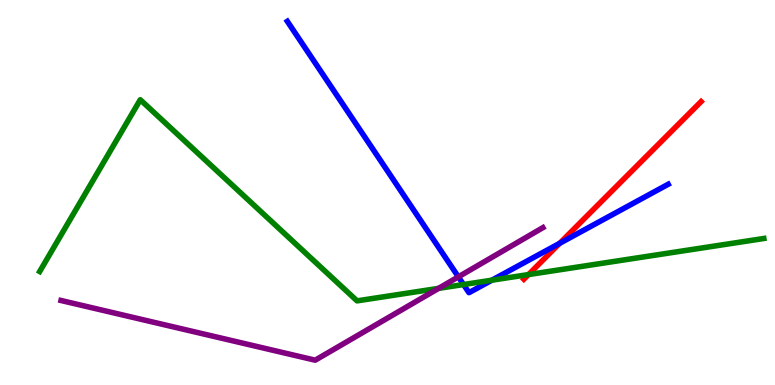[{'lines': ['blue', 'red'], 'intersections': [{'x': 7.22, 'y': 3.68}]}, {'lines': ['green', 'red'], 'intersections': [{'x': 6.82, 'y': 2.87}]}, {'lines': ['purple', 'red'], 'intersections': []}, {'lines': ['blue', 'green'], 'intersections': [{'x': 5.98, 'y': 2.61}, {'x': 6.35, 'y': 2.72}]}, {'lines': ['blue', 'purple'], 'intersections': [{'x': 5.91, 'y': 2.81}]}, {'lines': ['green', 'purple'], 'intersections': [{'x': 5.66, 'y': 2.51}]}]